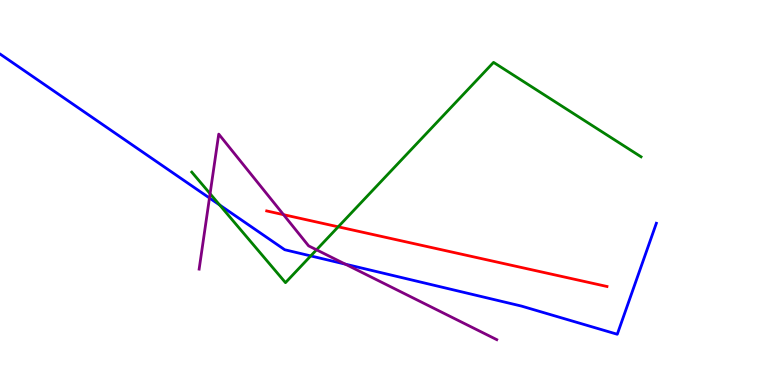[{'lines': ['blue', 'red'], 'intersections': []}, {'lines': ['green', 'red'], 'intersections': [{'x': 4.36, 'y': 4.11}]}, {'lines': ['purple', 'red'], 'intersections': [{'x': 3.66, 'y': 4.42}]}, {'lines': ['blue', 'green'], 'intersections': [{'x': 2.83, 'y': 4.68}, {'x': 4.01, 'y': 3.35}]}, {'lines': ['blue', 'purple'], 'intersections': [{'x': 2.7, 'y': 4.86}, {'x': 4.46, 'y': 3.14}]}, {'lines': ['green', 'purple'], 'intersections': [{'x': 2.71, 'y': 4.97}, {'x': 4.08, 'y': 3.51}]}]